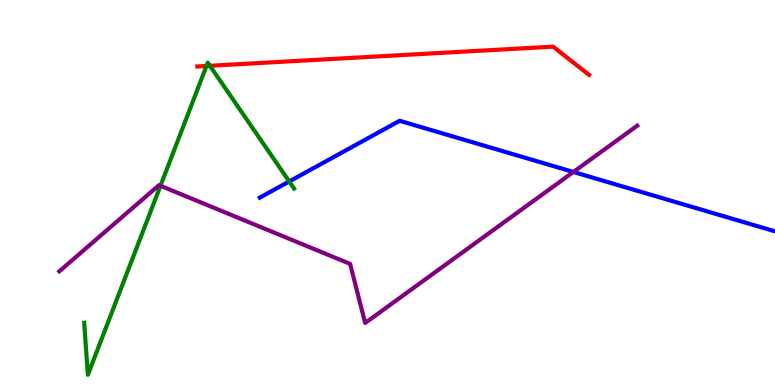[{'lines': ['blue', 'red'], 'intersections': []}, {'lines': ['green', 'red'], 'intersections': [{'x': 2.66, 'y': 8.29}, {'x': 2.71, 'y': 8.29}]}, {'lines': ['purple', 'red'], 'intersections': []}, {'lines': ['blue', 'green'], 'intersections': [{'x': 3.73, 'y': 5.29}]}, {'lines': ['blue', 'purple'], 'intersections': [{'x': 7.4, 'y': 5.53}]}, {'lines': ['green', 'purple'], 'intersections': [{'x': 2.07, 'y': 5.17}]}]